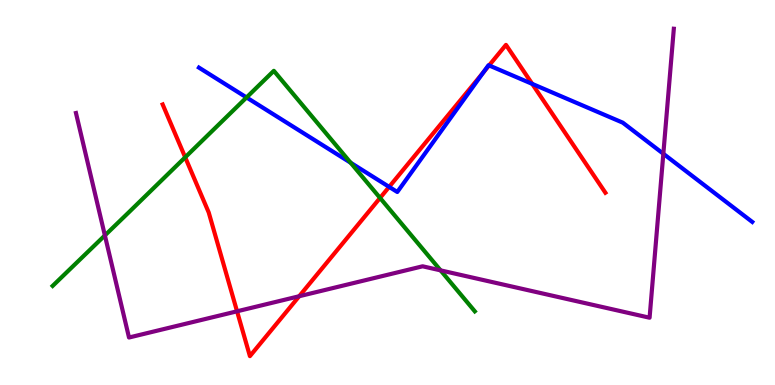[{'lines': ['blue', 'red'], 'intersections': [{'x': 5.02, 'y': 5.15}, {'x': 6.24, 'y': 8.12}, {'x': 6.31, 'y': 8.3}, {'x': 6.87, 'y': 7.82}]}, {'lines': ['green', 'red'], 'intersections': [{'x': 2.39, 'y': 5.91}, {'x': 4.9, 'y': 4.86}]}, {'lines': ['purple', 'red'], 'intersections': [{'x': 3.06, 'y': 1.91}, {'x': 3.86, 'y': 2.31}]}, {'lines': ['blue', 'green'], 'intersections': [{'x': 3.18, 'y': 7.47}, {'x': 4.52, 'y': 5.77}]}, {'lines': ['blue', 'purple'], 'intersections': [{'x': 8.56, 'y': 6.01}]}, {'lines': ['green', 'purple'], 'intersections': [{'x': 1.35, 'y': 3.89}, {'x': 5.68, 'y': 2.98}]}]